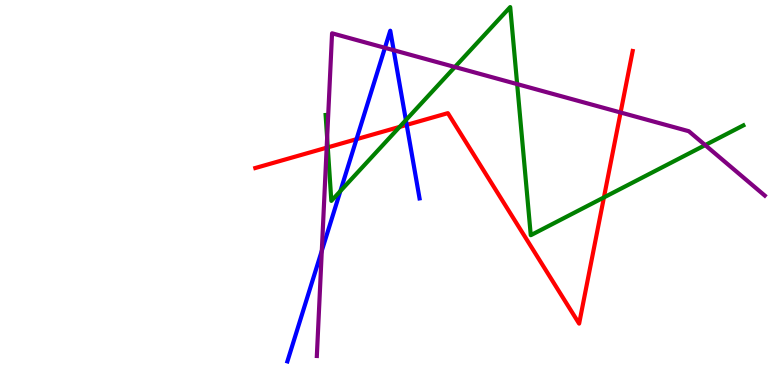[{'lines': ['blue', 'red'], 'intersections': [{'x': 4.6, 'y': 6.38}, {'x': 5.25, 'y': 6.76}]}, {'lines': ['green', 'red'], 'intersections': [{'x': 4.23, 'y': 6.17}, {'x': 5.16, 'y': 6.7}, {'x': 7.79, 'y': 4.87}]}, {'lines': ['purple', 'red'], 'intersections': [{'x': 4.22, 'y': 6.16}, {'x': 8.01, 'y': 7.08}]}, {'lines': ['blue', 'green'], 'intersections': [{'x': 4.39, 'y': 5.04}, {'x': 5.24, 'y': 6.88}]}, {'lines': ['blue', 'purple'], 'intersections': [{'x': 4.15, 'y': 3.49}, {'x': 4.97, 'y': 8.76}, {'x': 5.08, 'y': 8.7}]}, {'lines': ['green', 'purple'], 'intersections': [{'x': 4.22, 'y': 6.42}, {'x': 5.87, 'y': 8.26}, {'x': 6.67, 'y': 7.82}, {'x': 9.1, 'y': 6.23}]}]